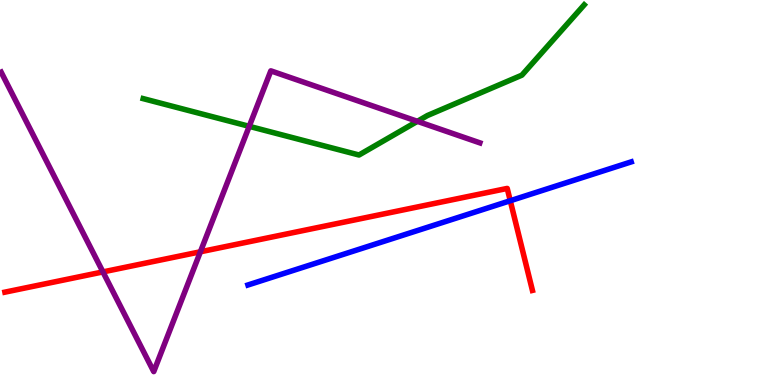[{'lines': ['blue', 'red'], 'intersections': [{'x': 6.58, 'y': 4.79}]}, {'lines': ['green', 'red'], 'intersections': []}, {'lines': ['purple', 'red'], 'intersections': [{'x': 1.33, 'y': 2.94}, {'x': 2.59, 'y': 3.46}]}, {'lines': ['blue', 'green'], 'intersections': []}, {'lines': ['blue', 'purple'], 'intersections': []}, {'lines': ['green', 'purple'], 'intersections': [{'x': 3.22, 'y': 6.72}, {'x': 5.39, 'y': 6.85}]}]